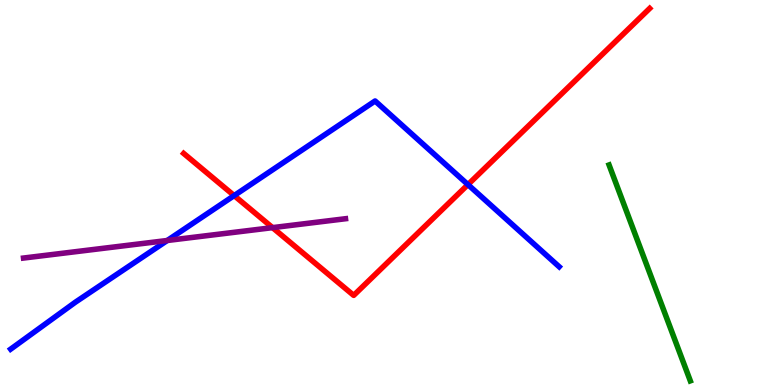[{'lines': ['blue', 'red'], 'intersections': [{'x': 3.02, 'y': 4.92}, {'x': 6.04, 'y': 5.21}]}, {'lines': ['green', 'red'], 'intersections': []}, {'lines': ['purple', 'red'], 'intersections': [{'x': 3.52, 'y': 4.09}]}, {'lines': ['blue', 'green'], 'intersections': []}, {'lines': ['blue', 'purple'], 'intersections': [{'x': 2.16, 'y': 3.75}]}, {'lines': ['green', 'purple'], 'intersections': []}]